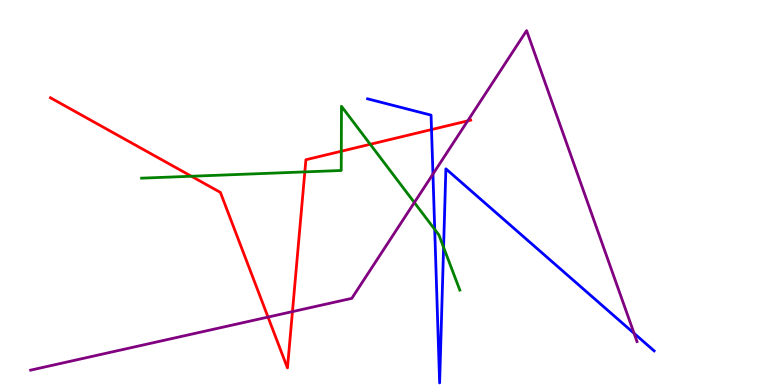[{'lines': ['blue', 'red'], 'intersections': [{'x': 5.57, 'y': 6.63}]}, {'lines': ['green', 'red'], 'intersections': [{'x': 2.47, 'y': 5.42}, {'x': 3.93, 'y': 5.54}, {'x': 4.4, 'y': 6.07}, {'x': 4.78, 'y': 6.25}]}, {'lines': ['purple', 'red'], 'intersections': [{'x': 3.46, 'y': 1.76}, {'x': 3.77, 'y': 1.91}, {'x': 6.03, 'y': 6.86}]}, {'lines': ['blue', 'green'], 'intersections': [{'x': 5.61, 'y': 4.04}, {'x': 5.72, 'y': 3.58}]}, {'lines': ['blue', 'purple'], 'intersections': [{'x': 5.59, 'y': 5.48}, {'x': 8.18, 'y': 1.34}]}, {'lines': ['green', 'purple'], 'intersections': [{'x': 5.35, 'y': 4.74}]}]